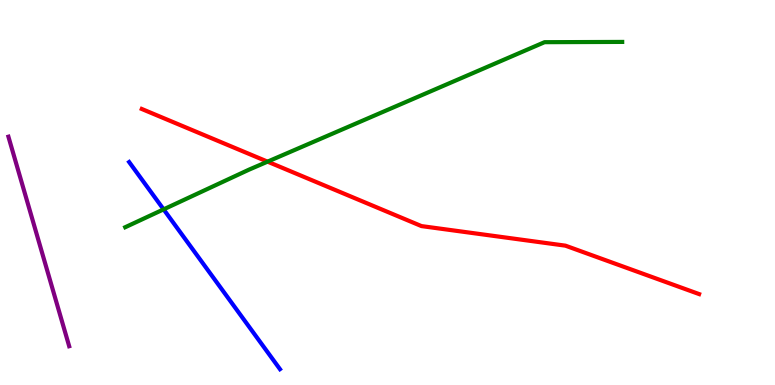[{'lines': ['blue', 'red'], 'intersections': []}, {'lines': ['green', 'red'], 'intersections': [{'x': 3.45, 'y': 5.8}]}, {'lines': ['purple', 'red'], 'intersections': []}, {'lines': ['blue', 'green'], 'intersections': [{'x': 2.11, 'y': 4.56}]}, {'lines': ['blue', 'purple'], 'intersections': []}, {'lines': ['green', 'purple'], 'intersections': []}]